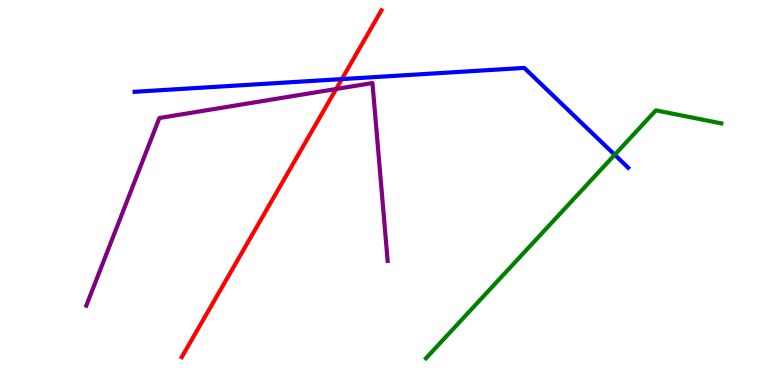[{'lines': ['blue', 'red'], 'intersections': [{'x': 4.41, 'y': 7.95}]}, {'lines': ['green', 'red'], 'intersections': []}, {'lines': ['purple', 'red'], 'intersections': [{'x': 4.34, 'y': 7.69}]}, {'lines': ['blue', 'green'], 'intersections': [{'x': 7.93, 'y': 5.98}]}, {'lines': ['blue', 'purple'], 'intersections': []}, {'lines': ['green', 'purple'], 'intersections': []}]